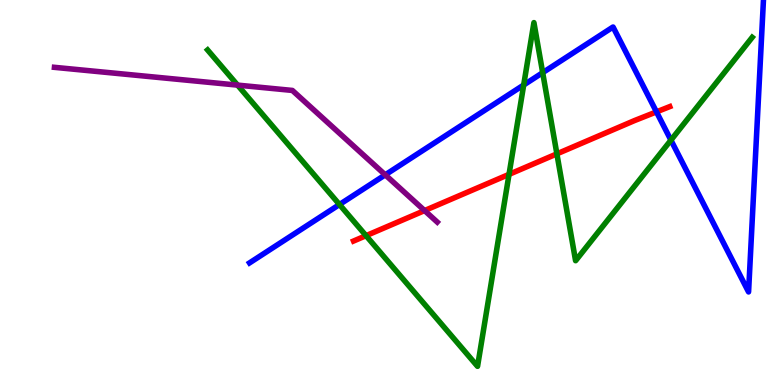[{'lines': ['blue', 'red'], 'intersections': [{'x': 8.47, 'y': 7.09}]}, {'lines': ['green', 'red'], 'intersections': [{'x': 4.72, 'y': 3.88}, {'x': 6.57, 'y': 5.47}, {'x': 7.19, 'y': 6.0}]}, {'lines': ['purple', 'red'], 'intersections': [{'x': 5.48, 'y': 4.53}]}, {'lines': ['blue', 'green'], 'intersections': [{'x': 4.38, 'y': 4.69}, {'x': 6.76, 'y': 7.79}, {'x': 7.0, 'y': 8.11}, {'x': 8.66, 'y': 6.36}]}, {'lines': ['blue', 'purple'], 'intersections': [{'x': 4.97, 'y': 5.46}]}, {'lines': ['green', 'purple'], 'intersections': [{'x': 3.07, 'y': 7.79}]}]